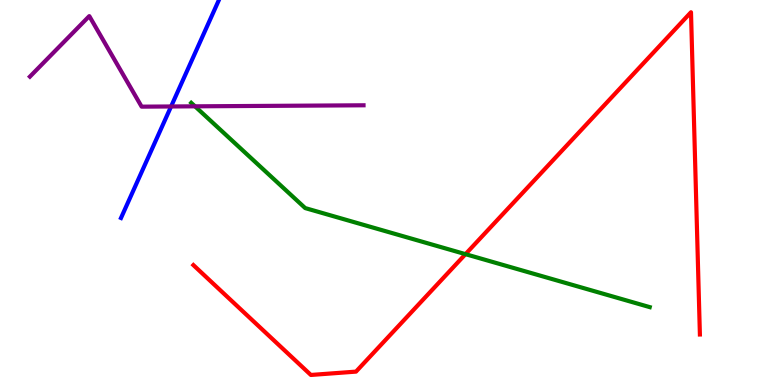[{'lines': ['blue', 'red'], 'intersections': []}, {'lines': ['green', 'red'], 'intersections': [{'x': 6.01, 'y': 3.4}]}, {'lines': ['purple', 'red'], 'intersections': []}, {'lines': ['blue', 'green'], 'intersections': []}, {'lines': ['blue', 'purple'], 'intersections': [{'x': 2.21, 'y': 7.23}]}, {'lines': ['green', 'purple'], 'intersections': [{'x': 2.52, 'y': 7.24}]}]